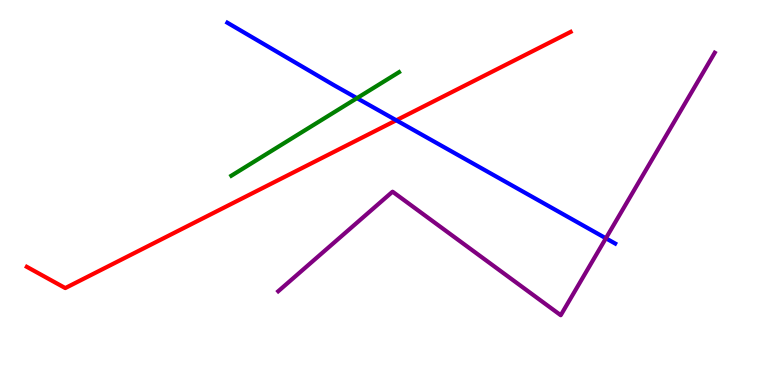[{'lines': ['blue', 'red'], 'intersections': [{'x': 5.11, 'y': 6.88}]}, {'lines': ['green', 'red'], 'intersections': []}, {'lines': ['purple', 'red'], 'intersections': []}, {'lines': ['blue', 'green'], 'intersections': [{'x': 4.61, 'y': 7.45}]}, {'lines': ['blue', 'purple'], 'intersections': [{'x': 7.82, 'y': 3.81}]}, {'lines': ['green', 'purple'], 'intersections': []}]